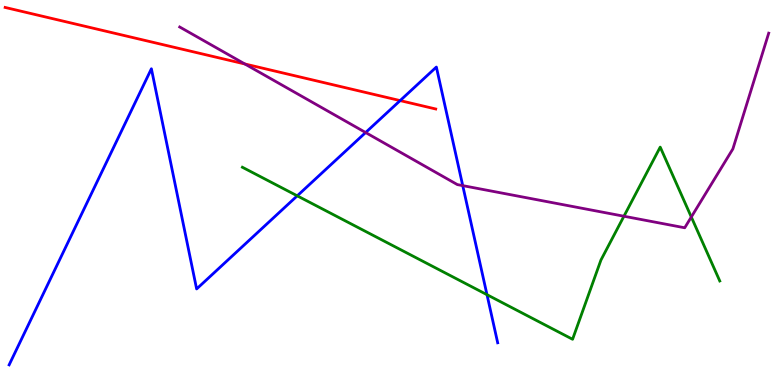[{'lines': ['blue', 'red'], 'intersections': [{'x': 5.16, 'y': 7.39}]}, {'lines': ['green', 'red'], 'intersections': []}, {'lines': ['purple', 'red'], 'intersections': [{'x': 3.16, 'y': 8.34}]}, {'lines': ['blue', 'green'], 'intersections': [{'x': 3.84, 'y': 4.91}, {'x': 6.28, 'y': 2.35}]}, {'lines': ['blue', 'purple'], 'intersections': [{'x': 4.72, 'y': 6.56}, {'x': 5.97, 'y': 5.18}]}, {'lines': ['green', 'purple'], 'intersections': [{'x': 8.05, 'y': 4.38}, {'x': 8.92, 'y': 4.36}]}]